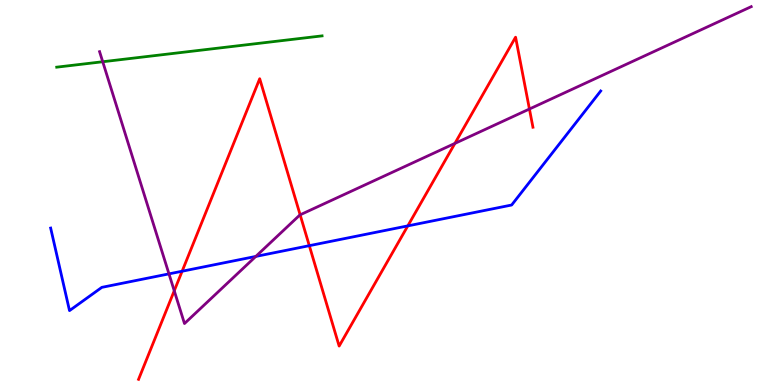[{'lines': ['blue', 'red'], 'intersections': [{'x': 2.35, 'y': 2.96}, {'x': 3.99, 'y': 3.62}, {'x': 5.26, 'y': 4.13}]}, {'lines': ['green', 'red'], 'intersections': []}, {'lines': ['purple', 'red'], 'intersections': [{'x': 2.25, 'y': 2.45}, {'x': 3.87, 'y': 4.42}, {'x': 5.87, 'y': 6.28}, {'x': 6.83, 'y': 7.17}]}, {'lines': ['blue', 'green'], 'intersections': []}, {'lines': ['blue', 'purple'], 'intersections': [{'x': 2.18, 'y': 2.89}, {'x': 3.3, 'y': 3.34}]}, {'lines': ['green', 'purple'], 'intersections': [{'x': 1.33, 'y': 8.4}]}]